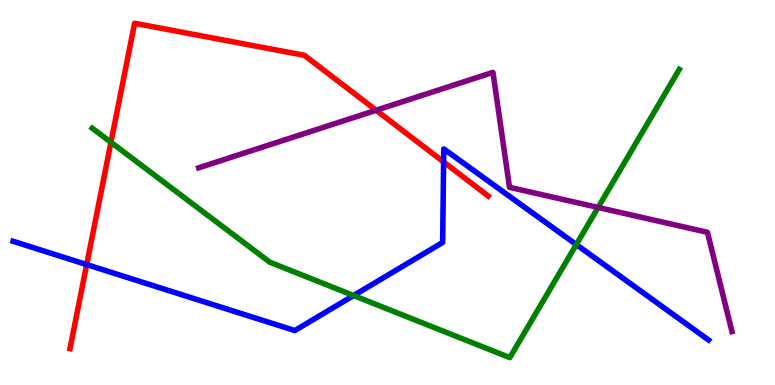[{'lines': ['blue', 'red'], 'intersections': [{'x': 1.12, 'y': 3.13}, {'x': 5.72, 'y': 5.79}]}, {'lines': ['green', 'red'], 'intersections': [{'x': 1.43, 'y': 6.3}]}, {'lines': ['purple', 'red'], 'intersections': [{'x': 4.85, 'y': 7.14}]}, {'lines': ['blue', 'green'], 'intersections': [{'x': 4.56, 'y': 2.32}, {'x': 7.44, 'y': 3.65}]}, {'lines': ['blue', 'purple'], 'intersections': []}, {'lines': ['green', 'purple'], 'intersections': [{'x': 7.72, 'y': 4.61}]}]